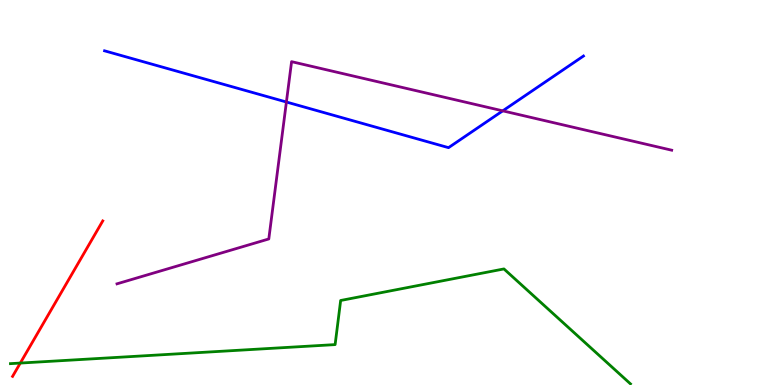[{'lines': ['blue', 'red'], 'intersections': []}, {'lines': ['green', 'red'], 'intersections': [{'x': 0.262, 'y': 0.57}]}, {'lines': ['purple', 'red'], 'intersections': []}, {'lines': ['blue', 'green'], 'intersections': []}, {'lines': ['blue', 'purple'], 'intersections': [{'x': 3.7, 'y': 7.35}, {'x': 6.49, 'y': 7.12}]}, {'lines': ['green', 'purple'], 'intersections': []}]